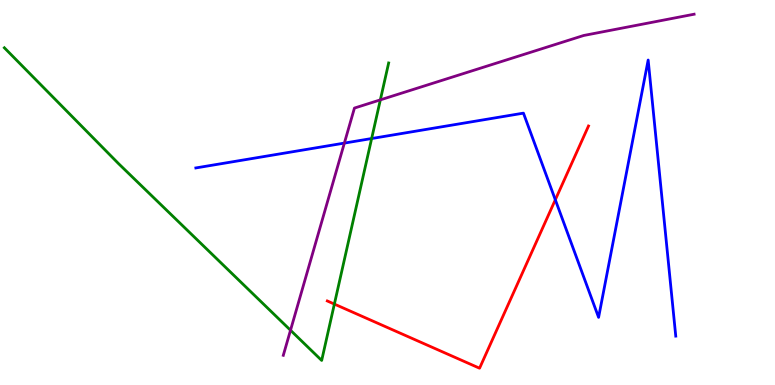[{'lines': ['blue', 'red'], 'intersections': [{'x': 7.17, 'y': 4.81}]}, {'lines': ['green', 'red'], 'intersections': [{'x': 4.31, 'y': 2.1}]}, {'lines': ['purple', 'red'], 'intersections': []}, {'lines': ['blue', 'green'], 'intersections': [{'x': 4.8, 'y': 6.4}]}, {'lines': ['blue', 'purple'], 'intersections': [{'x': 4.44, 'y': 6.28}]}, {'lines': ['green', 'purple'], 'intersections': [{'x': 3.75, 'y': 1.42}, {'x': 4.91, 'y': 7.41}]}]